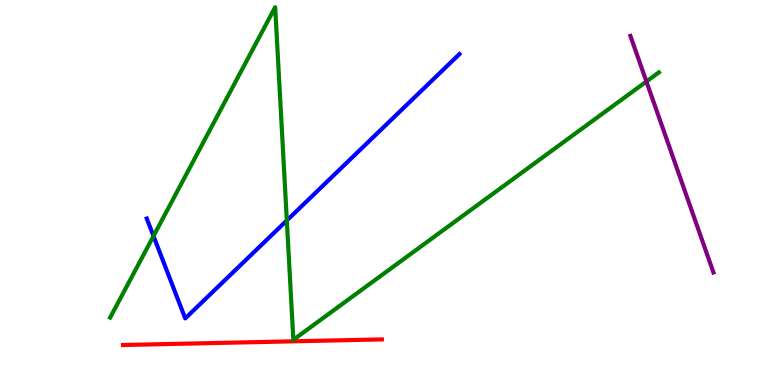[{'lines': ['blue', 'red'], 'intersections': []}, {'lines': ['green', 'red'], 'intersections': []}, {'lines': ['purple', 'red'], 'intersections': []}, {'lines': ['blue', 'green'], 'intersections': [{'x': 1.98, 'y': 3.87}, {'x': 3.7, 'y': 4.27}]}, {'lines': ['blue', 'purple'], 'intersections': []}, {'lines': ['green', 'purple'], 'intersections': [{'x': 8.34, 'y': 7.88}]}]